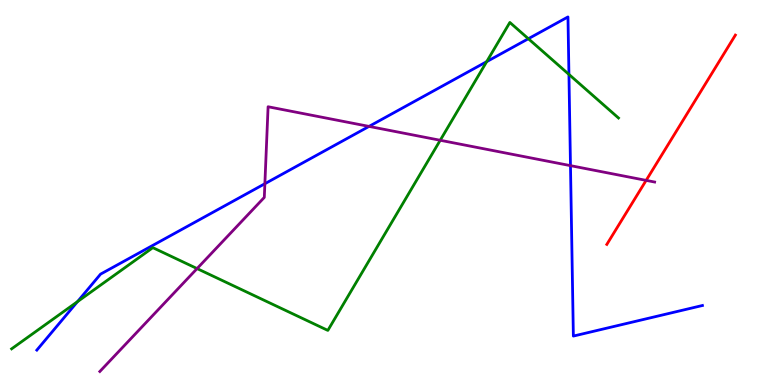[{'lines': ['blue', 'red'], 'intersections': []}, {'lines': ['green', 'red'], 'intersections': []}, {'lines': ['purple', 'red'], 'intersections': [{'x': 8.34, 'y': 5.31}]}, {'lines': ['blue', 'green'], 'intersections': [{'x': 1.0, 'y': 2.16}, {'x': 6.28, 'y': 8.4}, {'x': 6.82, 'y': 8.99}, {'x': 7.34, 'y': 8.07}]}, {'lines': ['blue', 'purple'], 'intersections': [{'x': 3.42, 'y': 5.23}, {'x': 4.76, 'y': 6.72}, {'x': 7.36, 'y': 5.7}]}, {'lines': ['green', 'purple'], 'intersections': [{'x': 2.54, 'y': 3.02}, {'x': 5.68, 'y': 6.36}]}]